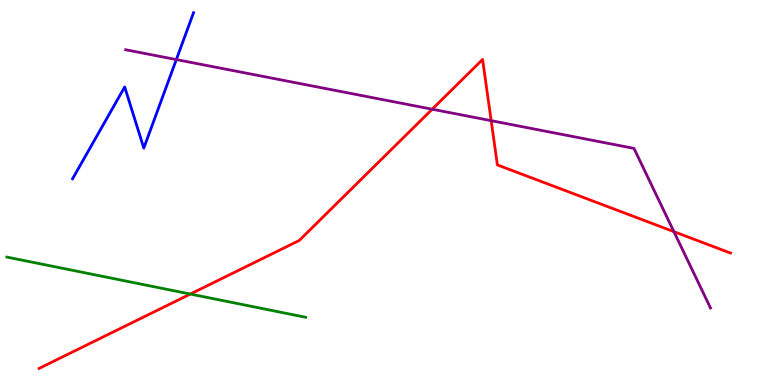[{'lines': ['blue', 'red'], 'intersections': []}, {'lines': ['green', 'red'], 'intersections': [{'x': 2.46, 'y': 2.36}]}, {'lines': ['purple', 'red'], 'intersections': [{'x': 5.58, 'y': 7.16}, {'x': 6.34, 'y': 6.87}, {'x': 8.7, 'y': 3.98}]}, {'lines': ['blue', 'green'], 'intersections': []}, {'lines': ['blue', 'purple'], 'intersections': [{'x': 2.28, 'y': 8.45}]}, {'lines': ['green', 'purple'], 'intersections': []}]